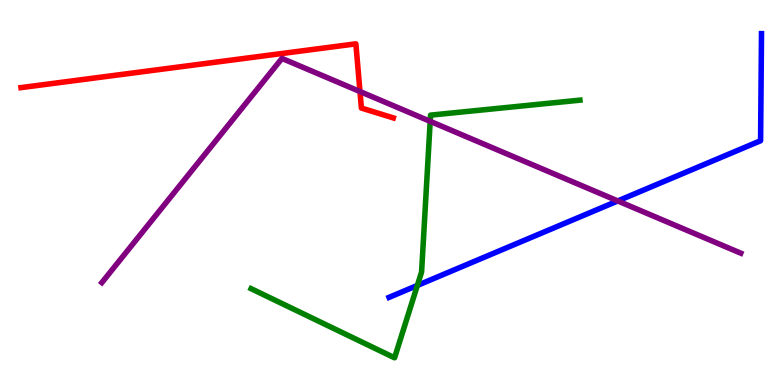[{'lines': ['blue', 'red'], 'intersections': []}, {'lines': ['green', 'red'], 'intersections': []}, {'lines': ['purple', 'red'], 'intersections': [{'x': 4.64, 'y': 7.62}]}, {'lines': ['blue', 'green'], 'intersections': [{'x': 5.39, 'y': 2.59}]}, {'lines': ['blue', 'purple'], 'intersections': [{'x': 7.97, 'y': 4.78}]}, {'lines': ['green', 'purple'], 'intersections': [{'x': 5.55, 'y': 6.85}]}]